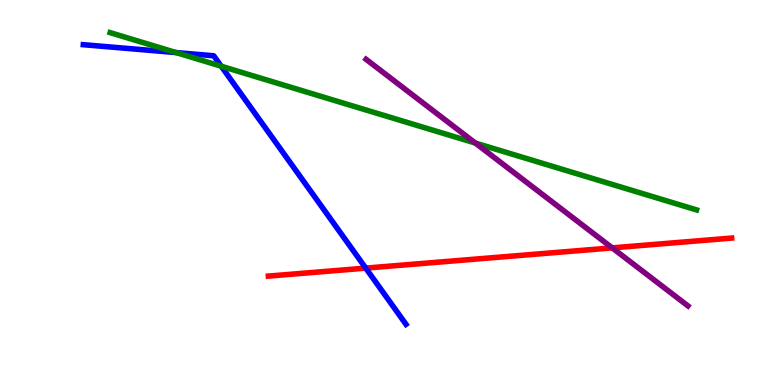[{'lines': ['blue', 'red'], 'intersections': [{'x': 4.72, 'y': 3.04}]}, {'lines': ['green', 'red'], 'intersections': []}, {'lines': ['purple', 'red'], 'intersections': [{'x': 7.9, 'y': 3.56}]}, {'lines': ['blue', 'green'], 'intersections': [{'x': 2.27, 'y': 8.63}, {'x': 2.85, 'y': 8.28}]}, {'lines': ['blue', 'purple'], 'intersections': []}, {'lines': ['green', 'purple'], 'intersections': [{'x': 6.13, 'y': 6.28}]}]